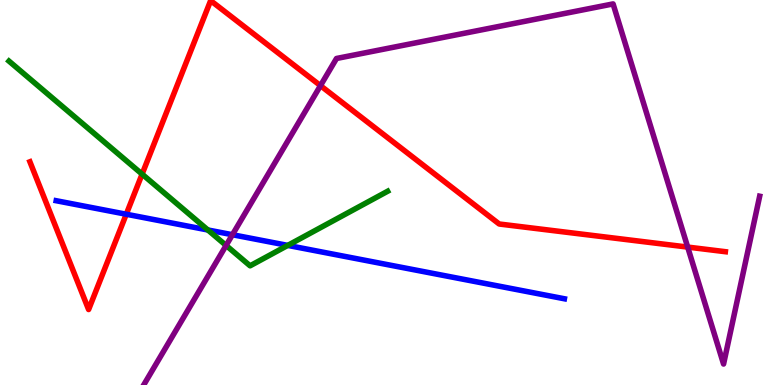[{'lines': ['blue', 'red'], 'intersections': [{'x': 1.63, 'y': 4.44}]}, {'lines': ['green', 'red'], 'intersections': [{'x': 1.83, 'y': 5.48}]}, {'lines': ['purple', 'red'], 'intersections': [{'x': 4.14, 'y': 7.78}, {'x': 8.87, 'y': 3.58}]}, {'lines': ['blue', 'green'], 'intersections': [{'x': 2.68, 'y': 4.03}, {'x': 3.71, 'y': 3.63}]}, {'lines': ['blue', 'purple'], 'intersections': [{'x': 3.0, 'y': 3.9}]}, {'lines': ['green', 'purple'], 'intersections': [{'x': 2.92, 'y': 3.62}]}]